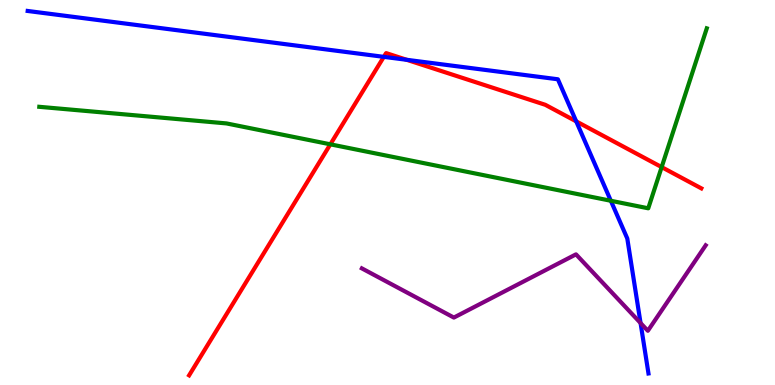[{'lines': ['blue', 'red'], 'intersections': [{'x': 4.95, 'y': 8.52}, {'x': 5.25, 'y': 8.45}, {'x': 7.44, 'y': 6.85}]}, {'lines': ['green', 'red'], 'intersections': [{'x': 4.26, 'y': 6.25}, {'x': 8.54, 'y': 5.66}]}, {'lines': ['purple', 'red'], 'intersections': []}, {'lines': ['blue', 'green'], 'intersections': [{'x': 7.88, 'y': 4.79}]}, {'lines': ['blue', 'purple'], 'intersections': [{'x': 8.27, 'y': 1.61}]}, {'lines': ['green', 'purple'], 'intersections': []}]